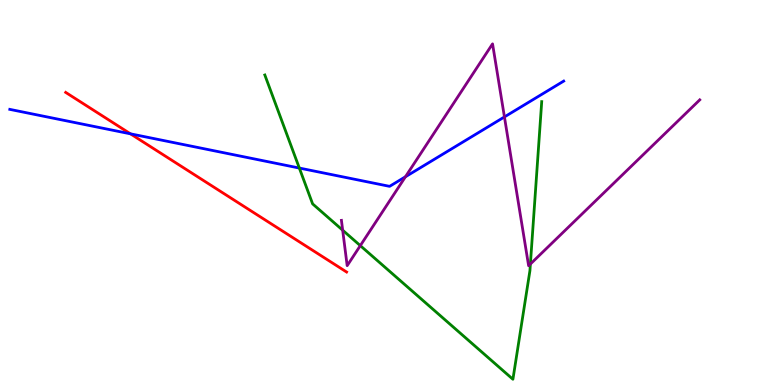[{'lines': ['blue', 'red'], 'intersections': [{'x': 1.68, 'y': 6.52}]}, {'lines': ['green', 'red'], 'intersections': []}, {'lines': ['purple', 'red'], 'intersections': []}, {'lines': ['blue', 'green'], 'intersections': [{'x': 3.86, 'y': 5.64}]}, {'lines': ['blue', 'purple'], 'intersections': [{'x': 5.23, 'y': 5.41}, {'x': 6.51, 'y': 6.96}]}, {'lines': ['green', 'purple'], 'intersections': [{'x': 4.42, 'y': 4.02}, {'x': 4.65, 'y': 3.62}, {'x': 6.84, 'y': 3.14}]}]